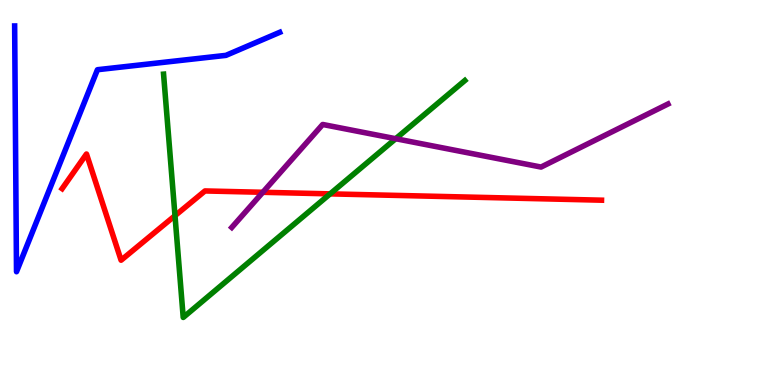[{'lines': ['blue', 'red'], 'intersections': []}, {'lines': ['green', 'red'], 'intersections': [{'x': 2.26, 'y': 4.4}, {'x': 4.26, 'y': 4.96}]}, {'lines': ['purple', 'red'], 'intersections': [{'x': 3.39, 'y': 5.01}]}, {'lines': ['blue', 'green'], 'intersections': []}, {'lines': ['blue', 'purple'], 'intersections': []}, {'lines': ['green', 'purple'], 'intersections': [{'x': 5.11, 'y': 6.4}]}]